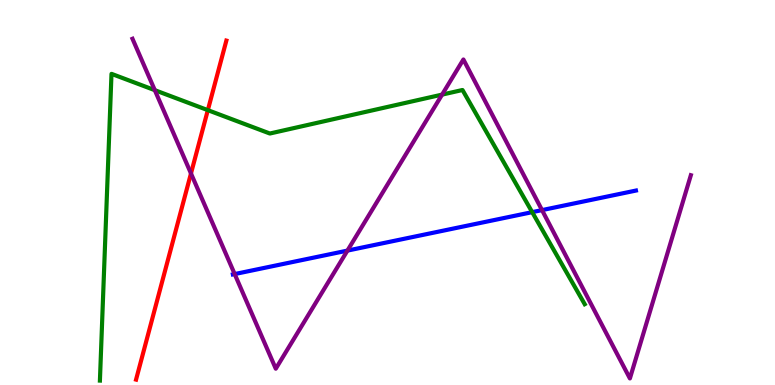[{'lines': ['blue', 'red'], 'intersections': []}, {'lines': ['green', 'red'], 'intersections': [{'x': 2.68, 'y': 7.14}]}, {'lines': ['purple', 'red'], 'intersections': [{'x': 2.46, 'y': 5.49}]}, {'lines': ['blue', 'green'], 'intersections': [{'x': 6.87, 'y': 4.49}]}, {'lines': ['blue', 'purple'], 'intersections': [{'x': 3.03, 'y': 2.88}, {'x': 4.48, 'y': 3.49}, {'x': 6.99, 'y': 4.54}]}, {'lines': ['green', 'purple'], 'intersections': [{'x': 2.0, 'y': 7.66}, {'x': 5.7, 'y': 7.54}]}]